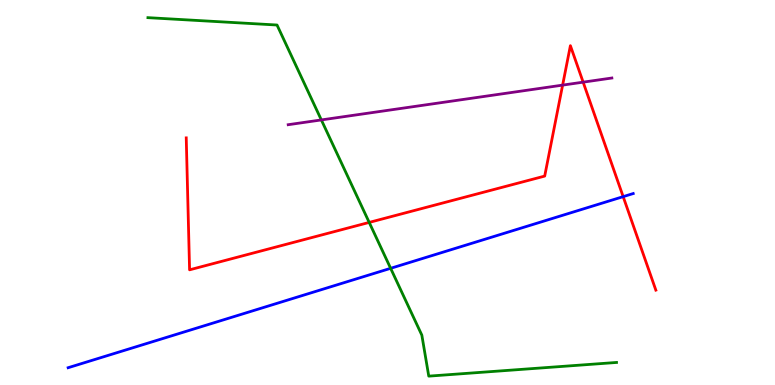[{'lines': ['blue', 'red'], 'intersections': [{'x': 8.04, 'y': 4.89}]}, {'lines': ['green', 'red'], 'intersections': [{'x': 4.76, 'y': 4.22}]}, {'lines': ['purple', 'red'], 'intersections': [{'x': 7.26, 'y': 7.79}, {'x': 7.52, 'y': 7.87}]}, {'lines': ['blue', 'green'], 'intersections': [{'x': 5.04, 'y': 3.03}]}, {'lines': ['blue', 'purple'], 'intersections': []}, {'lines': ['green', 'purple'], 'intersections': [{'x': 4.15, 'y': 6.89}]}]